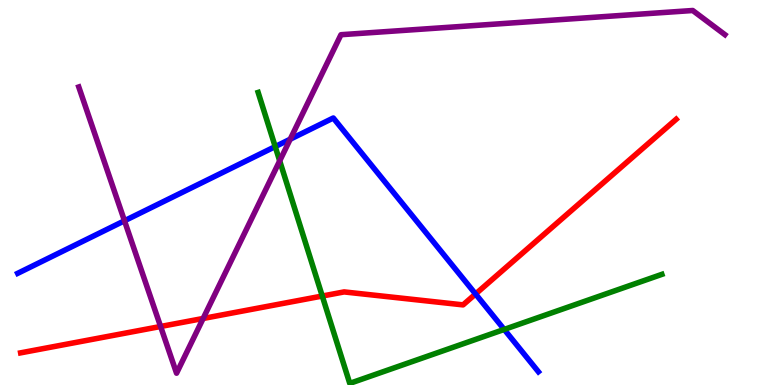[{'lines': ['blue', 'red'], 'intersections': [{'x': 6.14, 'y': 2.36}]}, {'lines': ['green', 'red'], 'intersections': [{'x': 4.16, 'y': 2.31}]}, {'lines': ['purple', 'red'], 'intersections': [{'x': 2.07, 'y': 1.52}, {'x': 2.62, 'y': 1.73}]}, {'lines': ['blue', 'green'], 'intersections': [{'x': 3.55, 'y': 6.19}, {'x': 6.51, 'y': 1.44}]}, {'lines': ['blue', 'purple'], 'intersections': [{'x': 1.61, 'y': 4.27}, {'x': 3.74, 'y': 6.38}]}, {'lines': ['green', 'purple'], 'intersections': [{'x': 3.61, 'y': 5.82}]}]